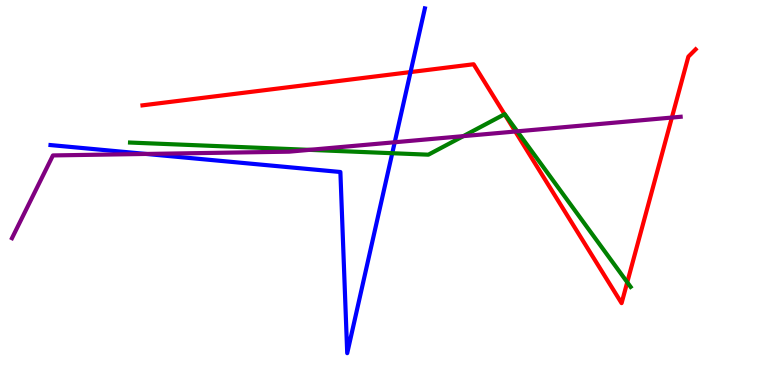[{'lines': ['blue', 'red'], 'intersections': [{'x': 5.3, 'y': 8.13}]}, {'lines': ['green', 'red'], 'intersections': [{'x': 6.51, 'y': 7.03}, {'x': 8.09, 'y': 2.67}]}, {'lines': ['purple', 'red'], 'intersections': [{'x': 6.65, 'y': 6.58}, {'x': 8.67, 'y': 6.95}]}, {'lines': ['blue', 'green'], 'intersections': [{'x': 5.06, 'y': 6.02}]}, {'lines': ['blue', 'purple'], 'intersections': [{'x': 1.89, 'y': 6.0}, {'x': 5.09, 'y': 6.31}]}, {'lines': ['green', 'purple'], 'intersections': [{'x': 3.99, 'y': 6.11}, {'x': 5.98, 'y': 6.46}, {'x': 6.67, 'y': 6.59}]}]